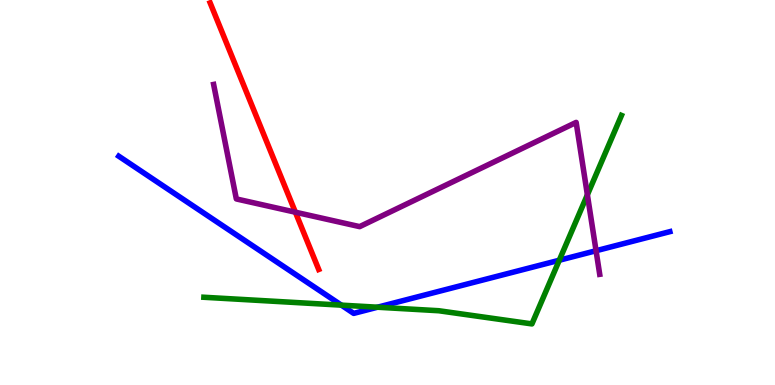[{'lines': ['blue', 'red'], 'intersections': []}, {'lines': ['green', 'red'], 'intersections': []}, {'lines': ['purple', 'red'], 'intersections': [{'x': 3.81, 'y': 4.49}]}, {'lines': ['blue', 'green'], 'intersections': [{'x': 4.4, 'y': 2.07}, {'x': 4.87, 'y': 2.02}, {'x': 7.22, 'y': 3.24}]}, {'lines': ['blue', 'purple'], 'intersections': [{'x': 7.69, 'y': 3.49}]}, {'lines': ['green', 'purple'], 'intersections': [{'x': 7.58, 'y': 4.94}]}]